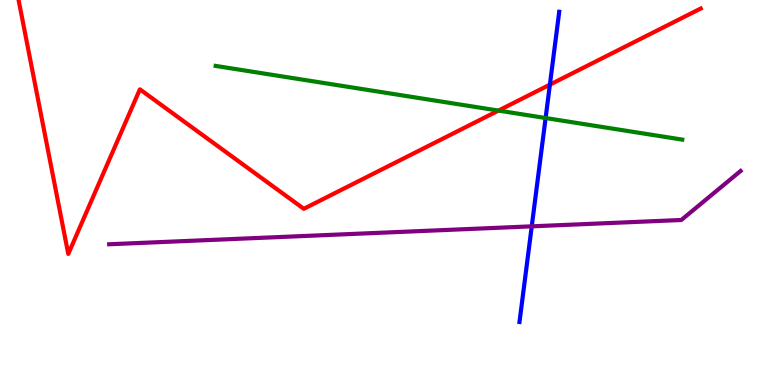[{'lines': ['blue', 'red'], 'intersections': [{'x': 7.1, 'y': 7.8}]}, {'lines': ['green', 'red'], 'intersections': [{'x': 6.43, 'y': 7.13}]}, {'lines': ['purple', 'red'], 'intersections': []}, {'lines': ['blue', 'green'], 'intersections': [{'x': 7.04, 'y': 6.93}]}, {'lines': ['blue', 'purple'], 'intersections': [{'x': 6.86, 'y': 4.12}]}, {'lines': ['green', 'purple'], 'intersections': []}]